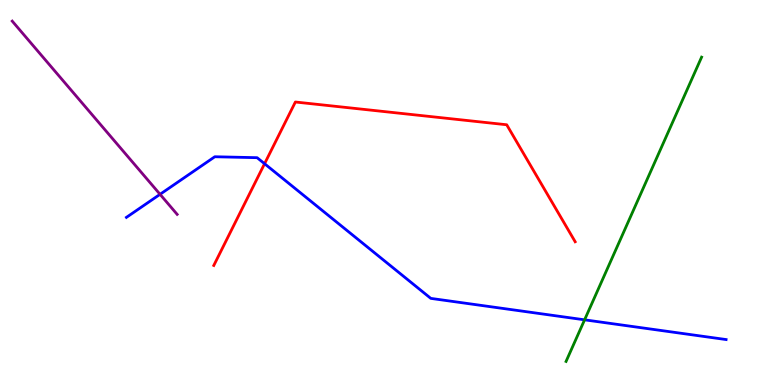[{'lines': ['blue', 'red'], 'intersections': [{'x': 3.41, 'y': 5.75}]}, {'lines': ['green', 'red'], 'intersections': []}, {'lines': ['purple', 'red'], 'intersections': []}, {'lines': ['blue', 'green'], 'intersections': [{'x': 7.54, 'y': 1.69}]}, {'lines': ['blue', 'purple'], 'intersections': [{'x': 2.07, 'y': 4.95}]}, {'lines': ['green', 'purple'], 'intersections': []}]